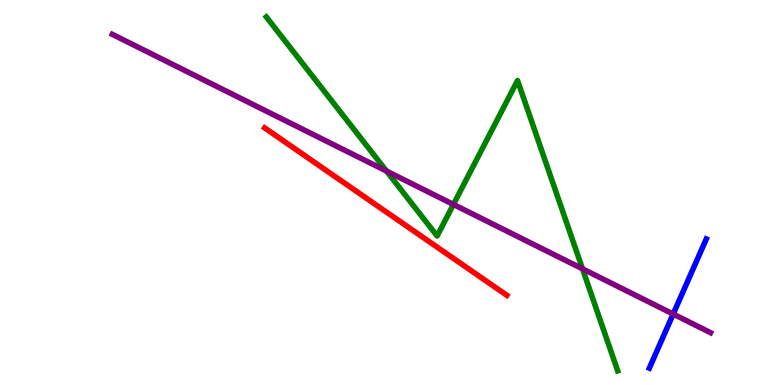[{'lines': ['blue', 'red'], 'intersections': []}, {'lines': ['green', 'red'], 'intersections': []}, {'lines': ['purple', 'red'], 'intersections': []}, {'lines': ['blue', 'green'], 'intersections': []}, {'lines': ['blue', 'purple'], 'intersections': [{'x': 8.69, 'y': 1.84}]}, {'lines': ['green', 'purple'], 'intersections': [{'x': 4.99, 'y': 5.56}, {'x': 5.85, 'y': 4.69}, {'x': 7.52, 'y': 3.02}]}]